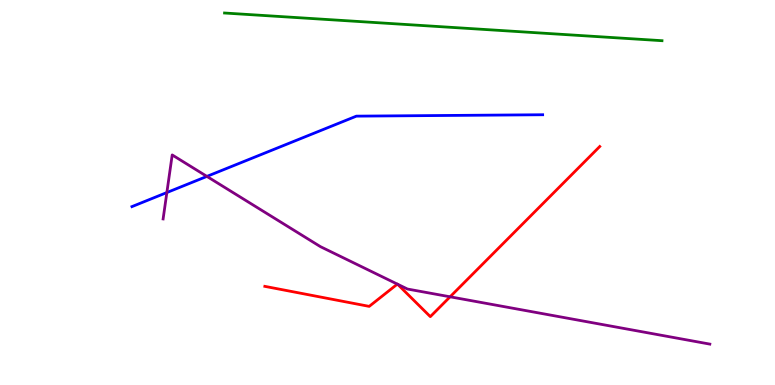[{'lines': ['blue', 'red'], 'intersections': []}, {'lines': ['green', 'red'], 'intersections': []}, {'lines': ['purple', 'red'], 'intersections': [{'x': 5.13, 'y': 2.62}, {'x': 5.13, 'y': 2.62}, {'x': 5.81, 'y': 2.29}]}, {'lines': ['blue', 'green'], 'intersections': []}, {'lines': ['blue', 'purple'], 'intersections': [{'x': 2.15, 'y': 5.0}, {'x': 2.67, 'y': 5.42}]}, {'lines': ['green', 'purple'], 'intersections': []}]